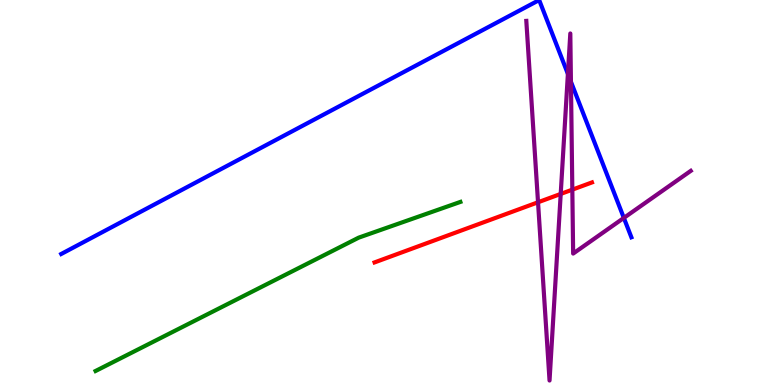[{'lines': ['blue', 'red'], 'intersections': []}, {'lines': ['green', 'red'], 'intersections': []}, {'lines': ['purple', 'red'], 'intersections': [{'x': 6.94, 'y': 4.75}, {'x': 7.23, 'y': 4.96}, {'x': 7.38, 'y': 5.07}]}, {'lines': ['blue', 'green'], 'intersections': []}, {'lines': ['blue', 'purple'], 'intersections': [{'x': 7.33, 'y': 8.08}, {'x': 7.37, 'y': 7.88}, {'x': 8.05, 'y': 4.34}]}, {'lines': ['green', 'purple'], 'intersections': []}]